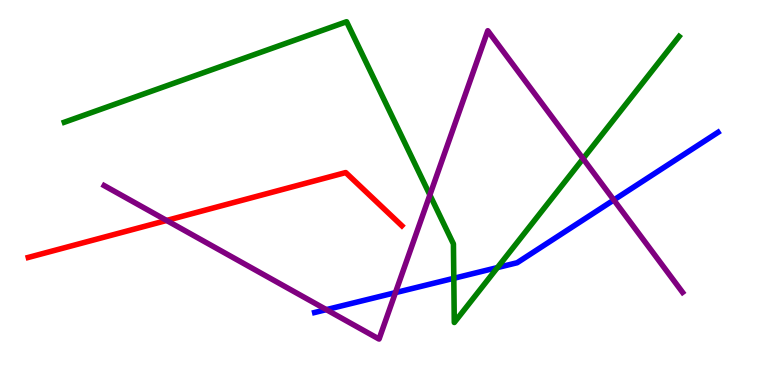[{'lines': ['blue', 'red'], 'intersections': []}, {'lines': ['green', 'red'], 'intersections': []}, {'lines': ['purple', 'red'], 'intersections': [{'x': 2.15, 'y': 4.27}]}, {'lines': ['blue', 'green'], 'intersections': [{'x': 5.86, 'y': 2.77}, {'x': 6.42, 'y': 3.05}]}, {'lines': ['blue', 'purple'], 'intersections': [{'x': 4.21, 'y': 1.96}, {'x': 5.1, 'y': 2.4}, {'x': 7.92, 'y': 4.81}]}, {'lines': ['green', 'purple'], 'intersections': [{'x': 5.55, 'y': 4.94}, {'x': 7.52, 'y': 5.88}]}]